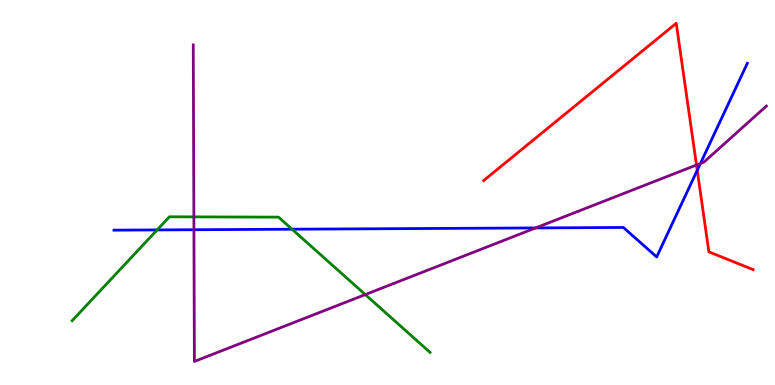[{'lines': ['blue', 'red'], 'intersections': [{'x': 9.0, 'y': 5.58}]}, {'lines': ['green', 'red'], 'intersections': []}, {'lines': ['purple', 'red'], 'intersections': [{'x': 8.99, 'y': 5.71}]}, {'lines': ['blue', 'green'], 'intersections': [{'x': 2.03, 'y': 4.03}, {'x': 3.77, 'y': 4.05}]}, {'lines': ['blue', 'purple'], 'intersections': [{'x': 2.5, 'y': 4.03}, {'x': 6.91, 'y': 4.08}, {'x': 9.04, 'y': 5.75}]}, {'lines': ['green', 'purple'], 'intersections': [{'x': 2.5, 'y': 4.37}, {'x': 4.71, 'y': 2.35}]}]